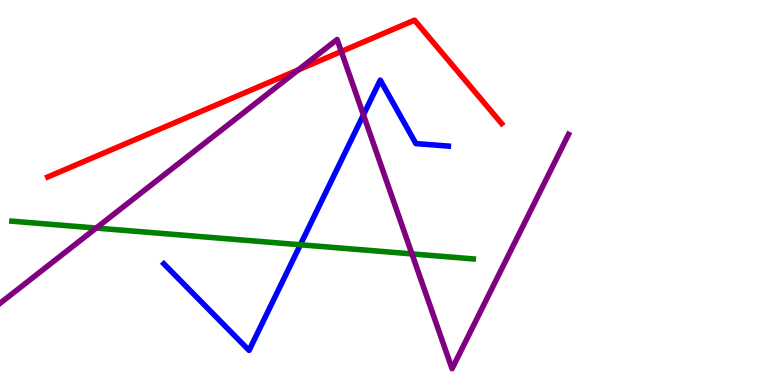[{'lines': ['blue', 'red'], 'intersections': []}, {'lines': ['green', 'red'], 'intersections': []}, {'lines': ['purple', 'red'], 'intersections': [{'x': 3.85, 'y': 8.19}, {'x': 4.4, 'y': 8.66}]}, {'lines': ['blue', 'green'], 'intersections': [{'x': 3.88, 'y': 3.64}]}, {'lines': ['blue', 'purple'], 'intersections': [{'x': 4.69, 'y': 7.02}]}, {'lines': ['green', 'purple'], 'intersections': [{'x': 1.24, 'y': 4.08}, {'x': 5.32, 'y': 3.41}]}]